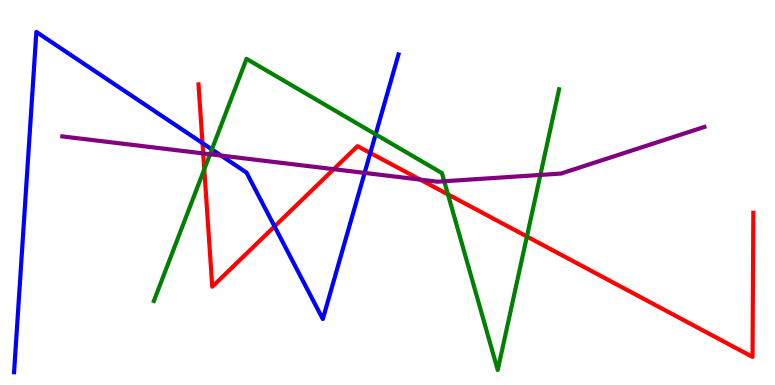[{'lines': ['blue', 'red'], 'intersections': [{'x': 2.61, 'y': 6.28}, {'x': 3.54, 'y': 4.12}, {'x': 4.78, 'y': 6.03}]}, {'lines': ['green', 'red'], 'intersections': [{'x': 2.64, 'y': 5.6}, {'x': 5.78, 'y': 4.95}, {'x': 6.8, 'y': 3.86}]}, {'lines': ['purple', 'red'], 'intersections': [{'x': 2.62, 'y': 6.02}, {'x': 4.31, 'y': 5.61}, {'x': 5.42, 'y': 5.33}]}, {'lines': ['blue', 'green'], 'intersections': [{'x': 2.73, 'y': 6.12}, {'x': 4.85, 'y': 6.51}]}, {'lines': ['blue', 'purple'], 'intersections': [{'x': 2.85, 'y': 5.96}, {'x': 4.7, 'y': 5.51}]}, {'lines': ['green', 'purple'], 'intersections': [{'x': 2.71, 'y': 5.99}, {'x': 5.73, 'y': 5.29}, {'x': 6.97, 'y': 5.46}]}]